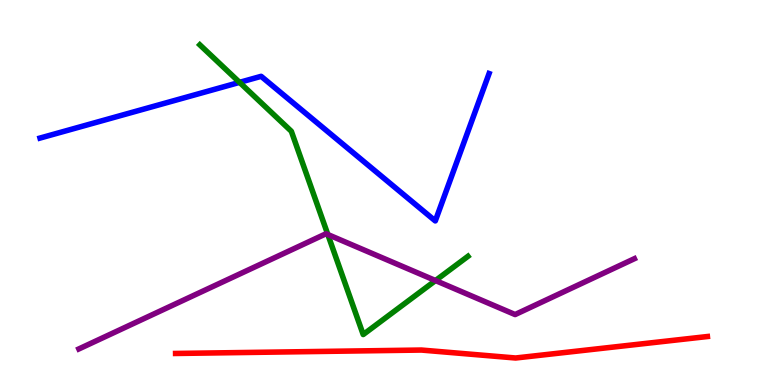[{'lines': ['blue', 'red'], 'intersections': []}, {'lines': ['green', 'red'], 'intersections': []}, {'lines': ['purple', 'red'], 'intersections': []}, {'lines': ['blue', 'green'], 'intersections': [{'x': 3.09, 'y': 7.86}]}, {'lines': ['blue', 'purple'], 'intersections': []}, {'lines': ['green', 'purple'], 'intersections': [{'x': 4.23, 'y': 3.91}, {'x': 5.62, 'y': 2.71}]}]